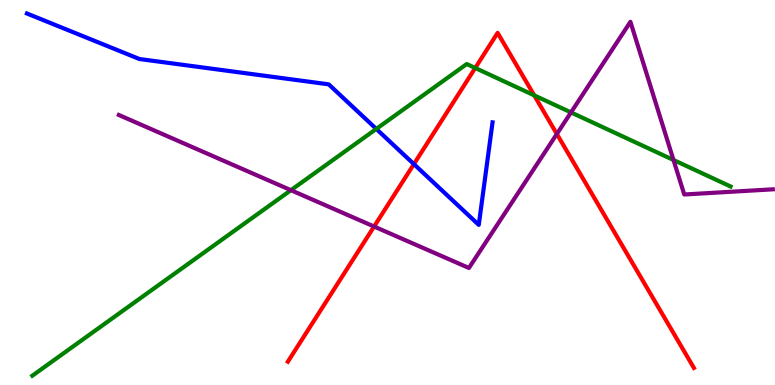[{'lines': ['blue', 'red'], 'intersections': [{'x': 5.34, 'y': 5.74}]}, {'lines': ['green', 'red'], 'intersections': [{'x': 6.13, 'y': 8.23}, {'x': 6.89, 'y': 7.52}]}, {'lines': ['purple', 'red'], 'intersections': [{'x': 4.83, 'y': 4.12}, {'x': 7.19, 'y': 6.52}]}, {'lines': ['blue', 'green'], 'intersections': [{'x': 4.86, 'y': 6.65}]}, {'lines': ['blue', 'purple'], 'intersections': []}, {'lines': ['green', 'purple'], 'intersections': [{'x': 3.75, 'y': 5.06}, {'x': 7.37, 'y': 7.08}, {'x': 8.69, 'y': 5.84}]}]